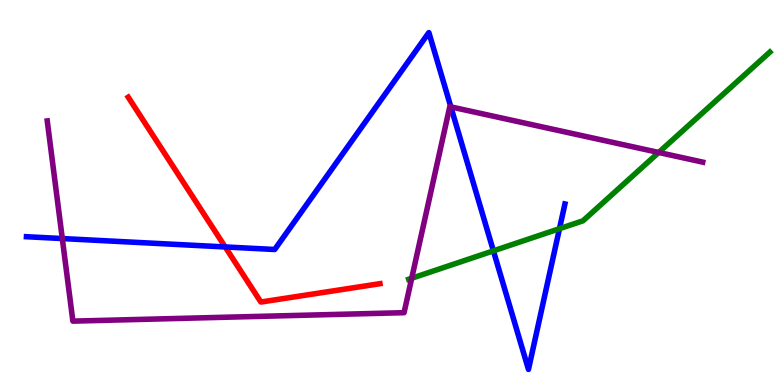[{'lines': ['blue', 'red'], 'intersections': [{'x': 2.91, 'y': 3.59}]}, {'lines': ['green', 'red'], 'intersections': []}, {'lines': ['purple', 'red'], 'intersections': []}, {'lines': ['blue', 'green'], 'intersections': [{'x': 6.37, 'y': 3.48}, {'x': 7.22, 'y': 4.06}]}, {'lines': ['blue', 'purple'], 'intersections': [{'x': 0.804, 'y': 3.8}, {'x': 5.82, 'y': 7.22}]}, {'lines': ['green', 'purple'], 'intersections': [{'x': 5.31, 'y': 2.77}, {'x': 8.5, 'y': 6.04}]}]